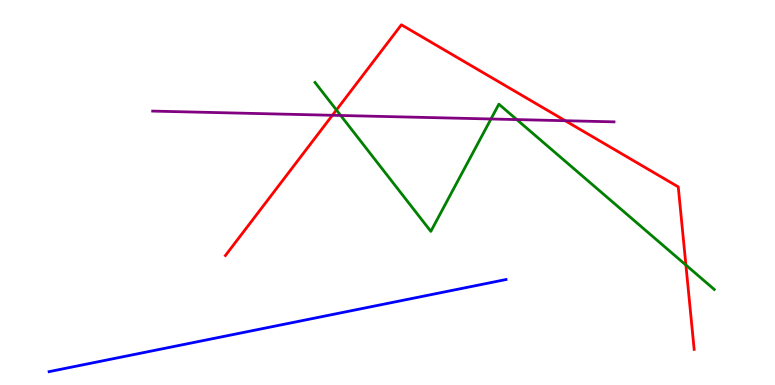[{'lines': ['blue', 'red'], 'intersections': []}, {'lines': ['green', 'red'], 'intersections': [{'x': 4.34, 'y': 7.14}, {'x': 8.85, 'y': 3.12}]}, {'lines': ['purple', 'red'], 'intersections': [{'x': 4.29, 'y': 7.01}, {'x': 7.29, 'y': 6.86}]}, {'lines': ['blue', 'green'], 'intersections': []}, {'lines': ['blue', 'purple'], 'intersections': []}, {'lines': ['green', 'purple'], 'intersections': [{'x': 4.4, 'y': 7.0}, {'x': 6.34, 'y': 6.91}, {'x': 6.67, 'y': 6.89}]}]